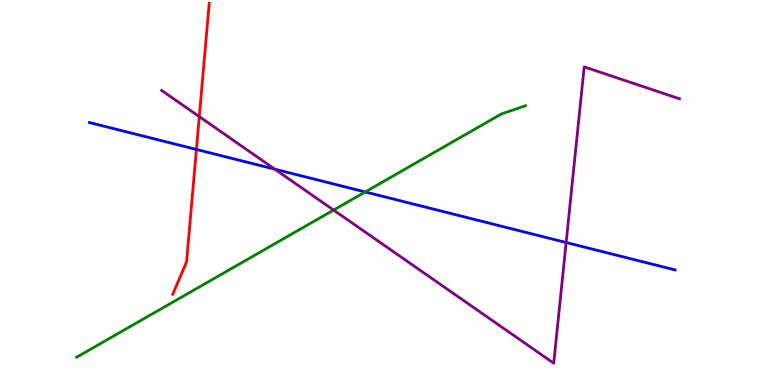[{'lines': ['blue', 'red'], 'intersections': [{'x': 2.53, 'y': 6.12}]}, {'lines': ['green', 'red'], 'intersections': []}, {'lines': ['purple', 'red'], 'intersections': [{'x': 2.57, 'y': 6.97}]}, {'lines': ['blue', 'green'], 'intersections': [{'x': 4.71, 'y': 5.01}]}, {'lines': ['blue', 'purple'], 'intersections': [{'x': 3.55, 'y': 5.61}, {'x': 7.31, 'y': 3.7}]}, {'lines': ['green', 'purple'], 'intersections': [{'x': 4.3, 'y': 4.54}]}]